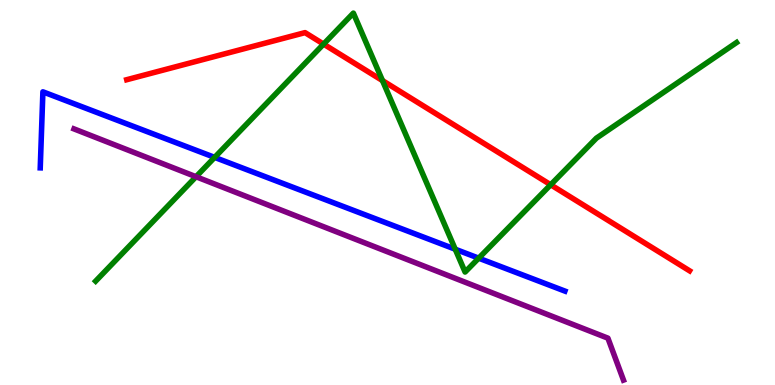[{'lines': ['blue', 'red'], 'intersections': []}, {'lines': ['green', 'red'], 'intersections': [{'x': 4.18, 'y': 8.85}, {'x': 4.94, 'y': 7.91}, {'x': 7.11, 'y': 5.2}]}, {'lines': ['purple', 'red'], 'intersections': []}, {'lines': ['blue', 'green'], 'intersections': [{'x': 2.77, 'y': 5.91}, {'x': 5.87, 'y': 3.53}, {'x': 6.18, 'y': 3.29}]}, {'lines': ['blue', 'purple'], 'intersections': []}, {'lines': ['green', 'purple'], 'intersections': [{'x': 2.53, 'y': 5.41}]}]